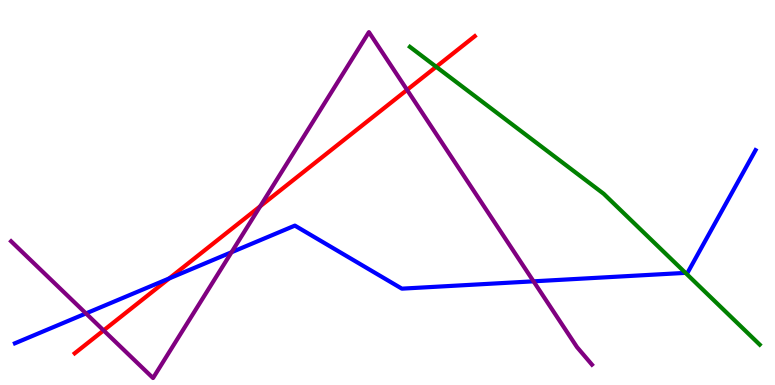[{'lines': ['blue', 'red'], 'intersections': [{'x': 2.18, 'y': 2.77}]}, {'lines': ['green', 'red'], 'intersections': [{'x': 5.63, 'y': 8.27}]}, {'lines': ['purple', 'red'], 'intersections': [{'x': 1.34, 'y': 1.42}, {'x': 3.36, 'y': 4.64}, {'x': 5.25, 'y': 7.67}]}, {'lines': ['blue', 'green'], 'intersections': [{'x': 8.84, 'y': 2.91}]}, {'lines': ['blue', 'purple'], 'intersections': [{'x': 1.11, 'y': 1.86}, {'x': 2.99, 'y': 3.45}, {'x': 6.88, 'y': 2.69}]}, {'lines': ['green', 'purple'], 'intersections': []}]